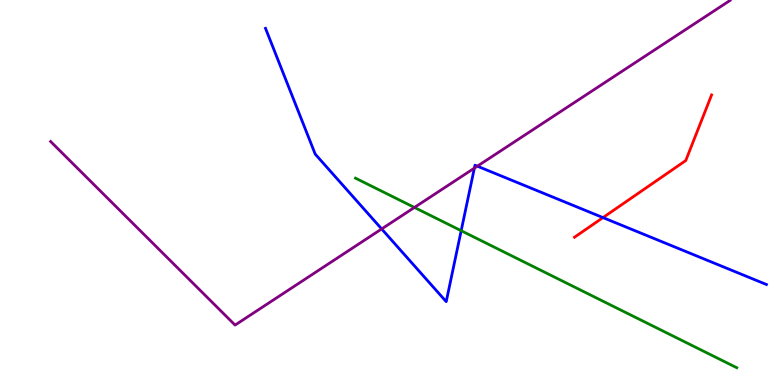[{'lines': ['blue', 'red'], 'intersections': [{'x': 7.78, 'y': 4.35}]}, {'lines': ['green', 'red'], 'intersections': []}, {'lines': ['purple', 'red'], 'intersections': []}, {'lines': ['blue', 'green'], 'intersections': [{'x': 5.95, 'y': 4.01}]}, {'lines': ['blue', 'purple'], 'intersections': [{'x': 4.92, 'y': 4.05}, {'x': 6.12, 'y': 5.63}, {'x': 6.16, 'y': 5.68}]}, {'lines': ['green', 'purple'], 'intersections': [{'x': 5.35, 'y': 4.61}]}]